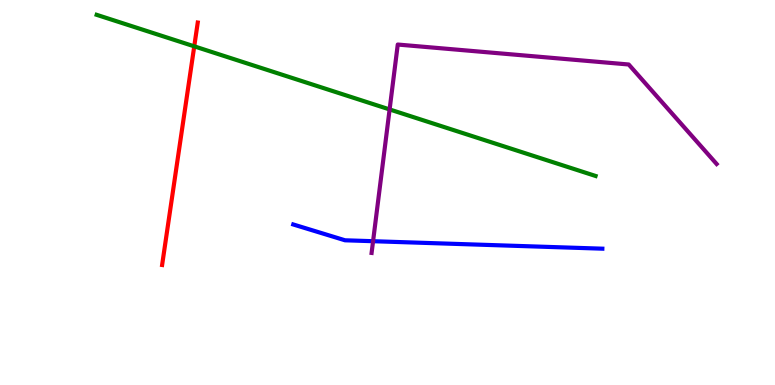[{'lines': ['blue', 'red'], 'intersections': []}, {'lines': ['green', 'red'], 'intersections': [{'x': 2.51, 'y': 8.8}]}, {'lines': ['purple', 'red'], 'intersections': []}, {'lines': ['blue', 'green'], 'intersections': []}, {'lines': ['blue', 'purple'], 'intersections': [{'x': 4.81, 'y': 3.73}]}, {'lines': ['green', 'purple'], 'intersections': [{'x': 5.03, 'y': 7.16}]}]